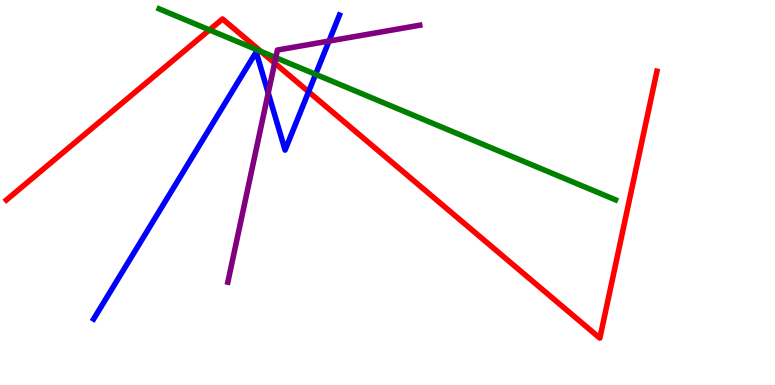[{'lines': ['blue', 'red'], 'intersections': [{'x': 3.98, 'y': 7.62}]}, {'lines': ['green', 'red'], 'intersections': [{'x': 2.7, 'y': 9.22}, {'x': 3.37, 'y': 8.66}]}, {'lines': ['purple', 'red'], 'intersections': [{'x': 3.54, 'y': 8.36}]}, {'lines': ['blue', 'green'], 'intersections': [{'x': 4.07, 'y': 8.07}]}, {'lines': ['blue', 'purple'], 'intersections': [{'x': 3.46, 'y': 7.58}, {'x': 4.25, 'y': 8.93}]}, {'lines': ['green', 'purple'], 'intersections': [{'x': 3.56, 'y': 8.5}]}]